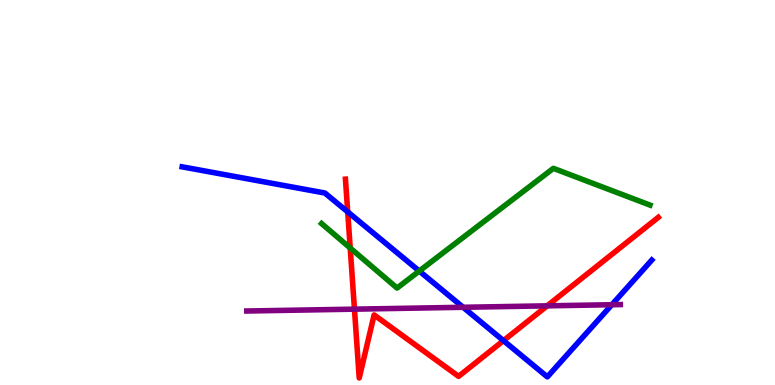[{'lines': ['blue', 'red'], 'intersections': [{'x': 4.49, 'y': 4.5}, {'x': 6.5, 'y': 1.15}]}, {'lines': ['green', 'red'], 'intersections': [{'x': 4.52, 'y': 3.56}]}, {'lines': ['purple', 'red'], 'intersections': [{'x': 4.57, 'y': 1.97}, {'x': 7.06, 'y': 2.06}]}, {'lines': ['blue', 'green'], 'intersections': [{'x': 5.41, 'y': 2.96}]}, {'lines': ['blue', 'purple'], 'intersections': [{'x': 5.98, 'y': 2.02}, {'x': 7.89, 'y': 2.09}]}, {'lines': ['green', 'purple'], 'intersections': []}]